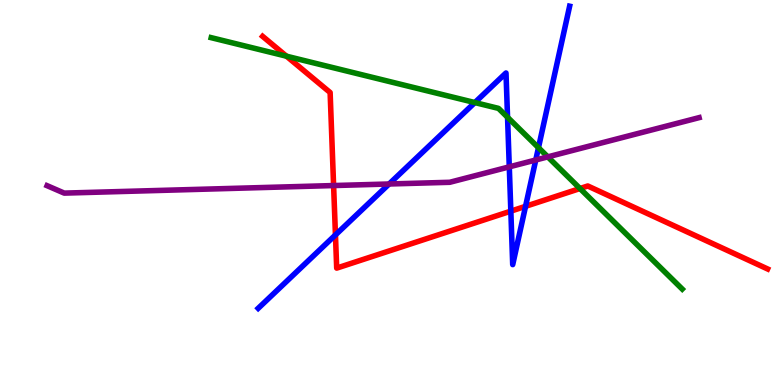[{'lines': ['blue', 'red'], 'intersections': [{'x': 4.33, 'y': 3.9}, {'x': 6.59, 'y': 4.52}, {'x': 6.78, 'y': 4.64}]}, {'lines': ['green', 'red'], 'intersections': [{'x': 3.7, 'y': 8.54}, {'x': 7.48, 'y': 5.1}]}, {'lines': ['purple', 'red'], 'intersections': [{'x': 4.3, 'y': 5.18}]}, {'lines': ['blue', 'green'], 'intersections': [{'x': 6.13, 'y': 7.34}, {'x': 6.55, 'y': 6.95}, {'x': 6.95, 'y': 6.16}]}, {'lines': ['blue', 'purple'], 'intersections': [{'x': 5.02, 'y': 5.22}, {'x': 6.57, 'y': 5.67}, {'x': 6.91, 'y': 5.84}]}, {'lines': ['green', 'purple'], 'intersections': [{'x': 7.07, 'y': 5.93}]}]